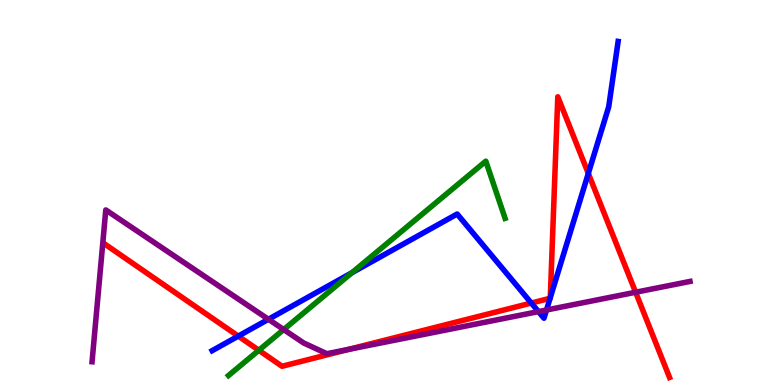[{'lines': ['blue', 'red'], 'intersections': [{'x': 3.07, 'y': 1.27}, {'x': 6.86, 'y': 2.13}, {'x': 7.1, 'y': 2.25}, {'x': 7.1, 'y': 2.27}, {'x': 7.59, 'y': 5.5}]}, {'lines': ['green', 'red'], 'intersections': [{'x': 3.34, 'y': 0.902}]}, {'lines': ['purple', 'red'], 'intersections': [{'x': 4.5, 'y': 0.925}, {'x': 8.2, 'y': 2.41}]}, {'lines': ['blue', 'green'], 'intersections': [{'x': 4.54, 'y': 2.92}]}, {'lines': ['blue', 'purple'], 'intersections': [{'x': 3.46, 'y': 1.71}, {'x': 6.95, 'y': 1.91}, {'x': 7.05, 'y': 1.95}]}, {'lines': ['green', 'purple'], 'intersections': [{'x': 3.66, 'y': 1.44}]}]